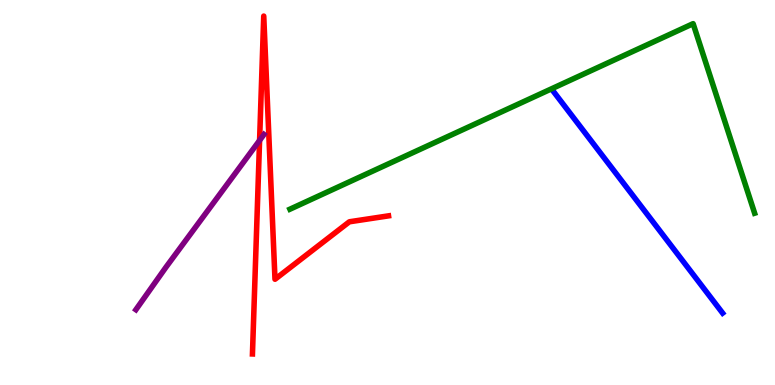[{'lines': ['blue', 'red'], 'intersections': []}, {'lines': ['green', 'red'], 'intersections': []}, {'lines': ['purple', 'red'], 'intersections': [{'x': 3.35, 'y': 6.35}]}, {'lines': ['blue', 'green'], 'intersections': []}, {'lines': ['blue', 'purple'], 'intersections': []}, {'lines': ['green', 'purple'], 'intersections': []}]